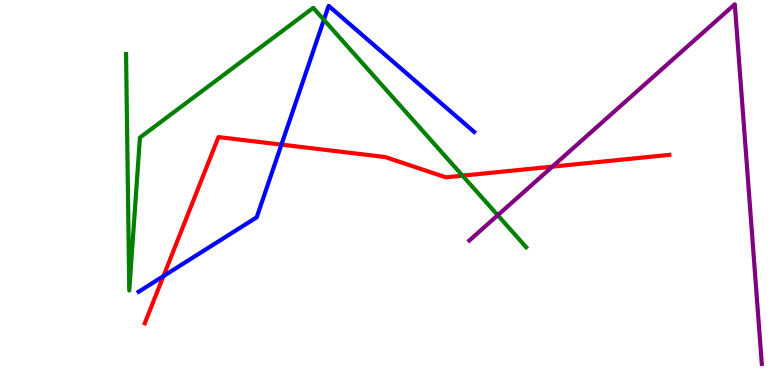[{'lines': ['blue', 'red'], 'intersections': [{'x': 2.11, 'y': 2.83}, {'x': 3.63, 'y': 6.24}]}, {'lines': ['green', 'red'], 'intersections': [{'x': 5.97, 'y': 5.44}]}, {'lines': ['purple', 'red'], 'intersections': [{'x': 7.13, 'y': 5.67}]}, {'lines': ['blue', 'green'], 'intersections': [{'x': 4.18, 'y': 9.48}]}, {'lines': ['blue', 'purple'], 'intersections': []}, {'lines': ['green', 'purple'], 'intersections': [{'x': 6.42, 'y': 4.41}]}]